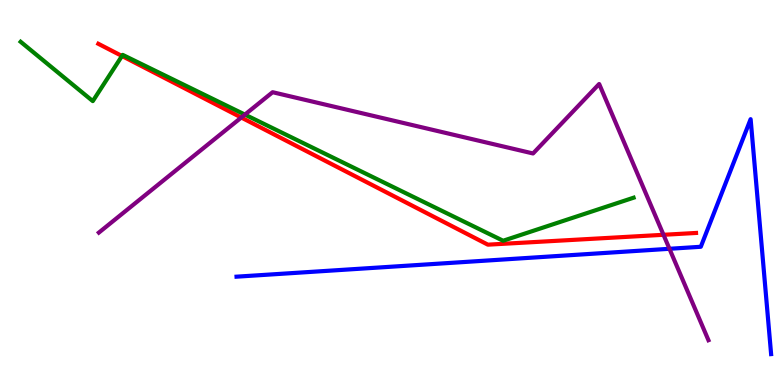[{'lines': ['blue', 'red'], 'intersections': []}, {'lines': ['green', 'red'], 'intersections': [{'x': 1.57, 'y': 8.55}]}, {'lines': ['purple', 'red'], 'intersections': [{'x': 3.11, 'y': 6.95}, {'x': 8.56, 'y': 3.9}]}, {'lines': ['blue', 'green'], 'intersections': []}, {'lines': ['blue', 'purple'], 'intersections': [{'x': 8.64, 'y': 3.54}]}, {'lines': ['green', 'purple'], 'intersections': [{'x': 3.16, 'y': 7.02}]}]